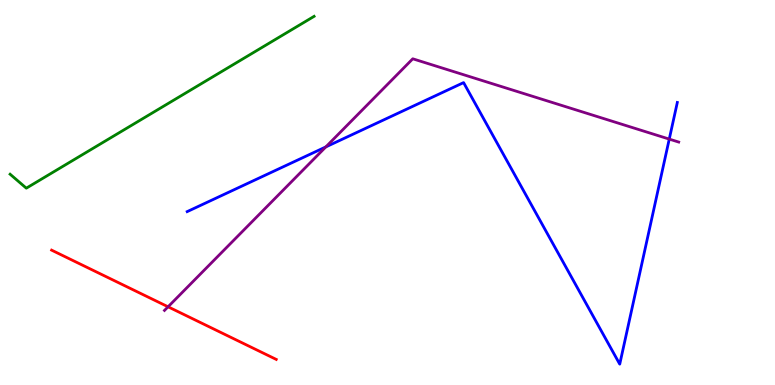[{'lines': ['blue', 'red'], 'intersections': []}, {'lines': ['green', 'red'], 'intersections': []}, {'lines': ['purple', 'red'], 'intersections': [{'x': 2.17, 'y': 2.03}]}, {'lines': ['blue', 'green'], 'intersections': []}, {'lines': ['blue', 'purple'], 'intersections': [{'x': 4.2, 'y': 6.18}, {'x': 8.64, 'y': 6.39}]}, {'lines': ['green', 'purple'], 'intersections': []}]